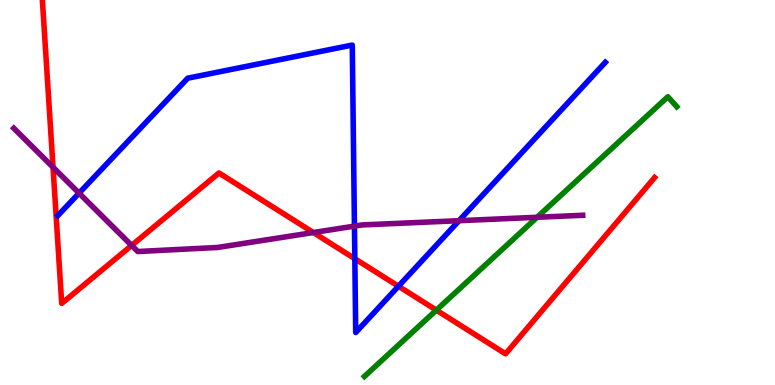[{'lines': ['blue', 'red'], 'intersections': [{'x': 4.58, 'y': 3.28}, {'x': 5.14, 'y': 2.57}]}, {'lines': ['green', 'red'], 'intersections': [{'x': 5.63, 'y': 1.94}]}, {'lines': ['purple', 'red'], 'intersections': [{'x': 0.684, 'y': 5.66}, {'x': 1.7, 'y': 3.63}, {'x': 4.04, 'y': 3.96}]}, {'lines': ['blue', 'green'], 'intersections': []}, {'lines': ['blue', 'purple'], 'intersections': [{'x': 1.02, 'y': 4.98}, {'x': 4.57, 'y': 4.13}, {'x': 5.92, 'y': 4.27}]}, {'lines': ['green', 'purple'], 'intersections': [{'x': 6.93, 'y': 4.36}]}]